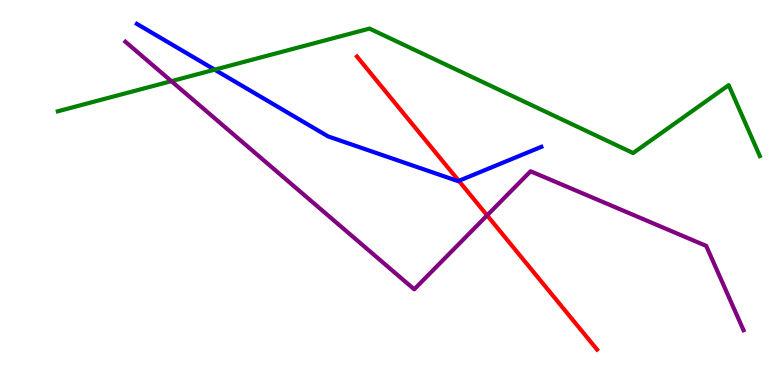[{'lines': ['blue', 'red'], 'intersections': [{'x': 5.92, 'y': 5.3}]}, {'lines': ['green', 'red'], 'intersections': []}, {'lines': ['purple', 'red'], 'intersections': [{'x': 6.29, 'y': 4.41}]}, {'lines': ['blue', 'green'], 'intersections': [{'x': 2.77, 'y': 8.19}]}, {'lines': ['blue', 'purple'], 'intersections': []}, {'lines': ['green', 'purple'], 'intersections': [{'x': 2.21, 'y': 7.89}]}]